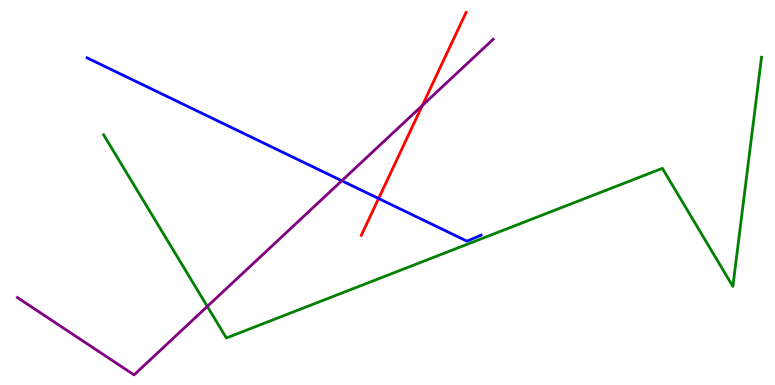[{'lines': ['blue', 'red'], 'intersections': [{'x': 4.89, 'y': 4.84}]}, {'lines': ['green', 'red'], 'intersections': []}, {'lines': ['purple', 'red'], 'intersections': [{'x': 5.45, 'y': 7.26}]}, {'lines': ['blue', 'green'], 'intersections': []}, {'lines': ['blue', 'purple'], 'intersections': [{'x': 4.41, 'y': 5.31}]}, {'lines': ['green', 'purple'], 'intersections': [{'x': 2.67, 'y': 2.04}]}]